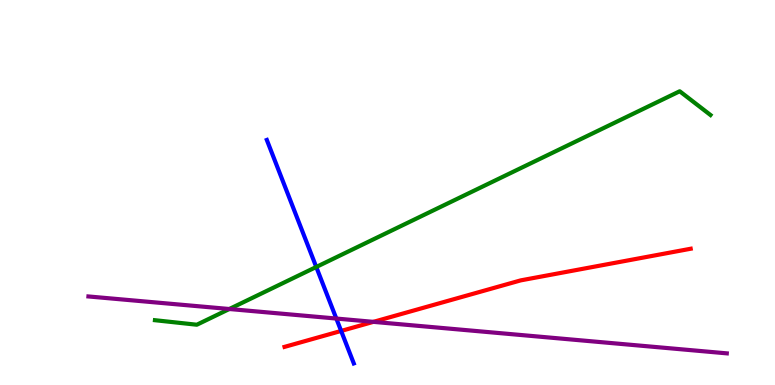[{'lines': ['blue', 'red'], 'intersections': [{'x': 4.4, 'y': 1.4}]}, {'lines': ['green', 'red'], 'intersections': []}, {'lines': ['purple', 'red'], 'intersections': [{'x': 4.82, 'y': 1.64}]}, {'lines': ['blue', 'green'], 'intersections': [{'x': 4.08, 'y': 3.07}]}, {'lines': ['blue', 'purple'], 'intersections': [{'x': 4.34, 'y': 1.73}]}, {'lines': ['green', 'purple'], 'intersections': [{'x': 2.96, 'y': 1.97}]}]